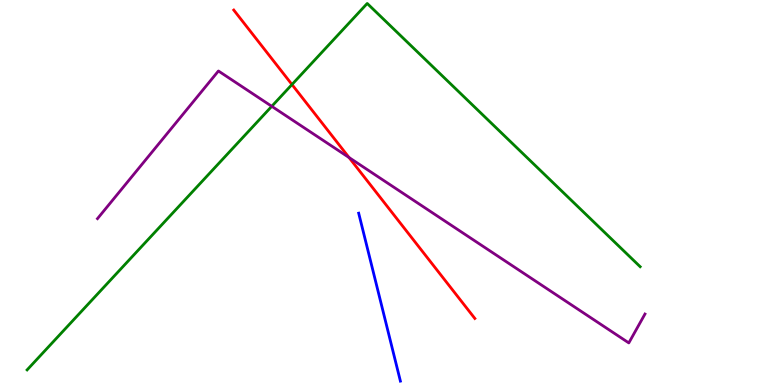[{'lines': ['blue', 'red'], 'intersections': []}, {'lines': ['green', 'red'], 'intersections': [{'x': 3.77, 'y': 7.8}]}, {'lines': ['purple', 'red'], 'intersections': [{'x': 4.5, 'y': 5.91}]}, {'lines': ['blue', 'green'], 'intersections': []}, {'lines': ['blue', 'purple'], 'intersections': []}, {'lines': ['green', 'purple'], 'intersections': [{'x': 3.51, 'y': 7.24}]}]